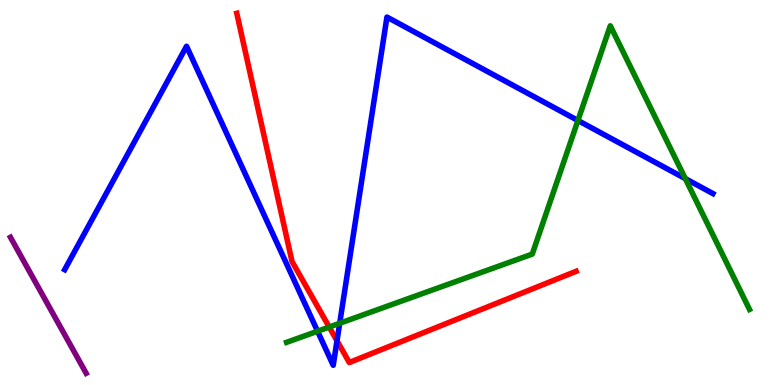[{'lines': ['blue', 'red'], 'intersections': [{'x': 4.35, 'y': 1.15}]}, {'lines': ['green', 'red'], 'intersections': [{'x': 4.25, 'y': 1.51}]}, {'lines': ['purple', 'red'], 'intersections': []}, {'lines': ['blue', 'green'], 'intersections': [{'x': 4.1, 'y': 1.4}, {'x': 4.38, 'y': 1.6}, {'x': 7.46, 'y': 6.87}, {'x': 8.84, 'y': 5.36}]}, {'lines': ['blue', 'purple'], 'intersections': []}, {'lines': ['green', 'purple'], 'intersections': []}]